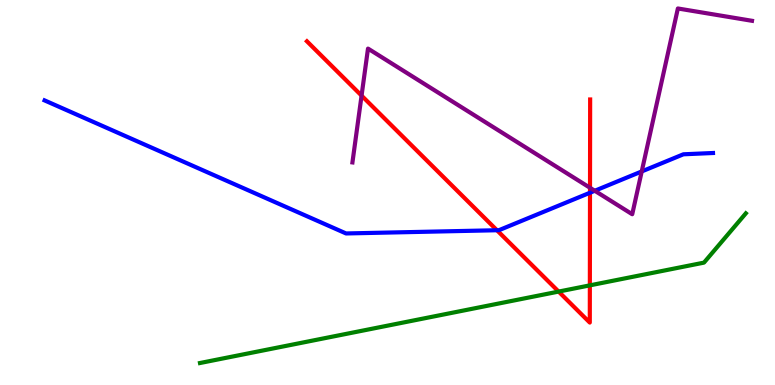[{'lines': ['blue', 'red'], 'intersections': [{'x': 6.41, 'y': 4.02}, {'x': 7.61, 'y': 4.99}]}, {'lines': ['green', 'red'], 'intersections': [{'x': 7.21, 'y': 2.43}, {'x': 7.61, 'y': 2.59}]}, {'lines': ['purple', 'red'], 'intersections': [{'x': 4.67, 'y': 7.52}, {'x': 7.61, 'y': 5.12}]}, {'lines': ['blue', 'green'], 'intersections': []}, {'lines': ['blue', 'purple'], 'intersections': [{'x': 7.67, 'y': 5.05}, {'x': 8.28, 'y': 5.55}]}, {'lines': ['green', 'purple'], 'intersections': []}]